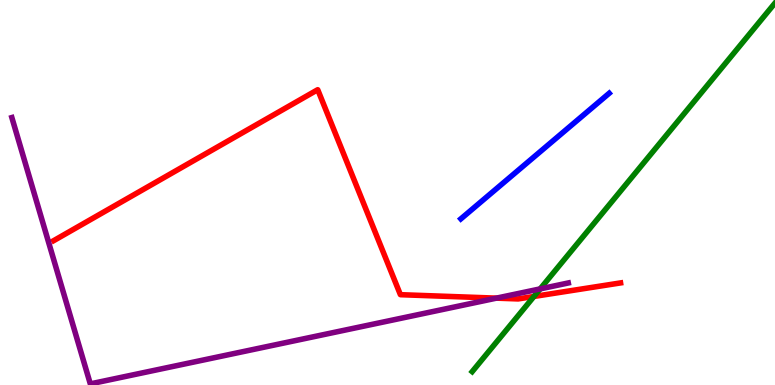[{'lines': ['blue', 'red'], 'intersections': []}, {'lines': ['green', 'red'], 'intersections': [{'x': 6.89, 'y': 2.3}]}, {'lines': ['purple', 'red'], 'intersections': [{'x': 6.41, 'y': 2.26}]}, {'lines': ['blue', 'green'], 'intersections': []}, {'lines': ['blue', 'purple'], 'intersections': []}, {'lines': ['green', 'purple'], 'intersections': [{'x': 6.97, 'y': 2.5}]}]